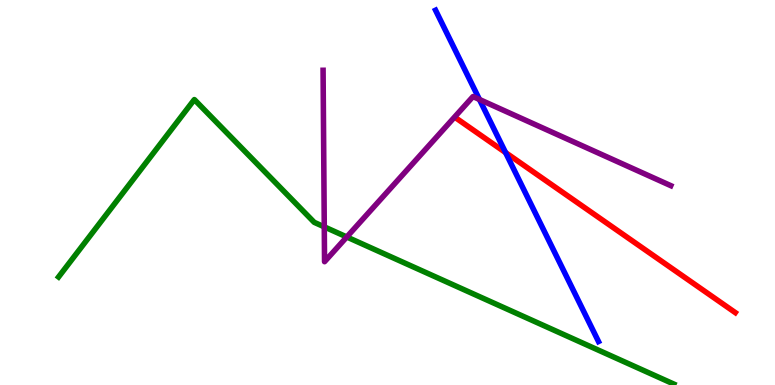[{'lines': ['blue', 'red'], 'intersections': [{'x': 6.52, 'y': 6.04}]}, {'lines': ['green', 'red'], 'intersections': []}, {'lines': ['purple', 'red'], 'intersections': []}, {'lines': ['blue', 'green'], 'intersections': []}, {'lines': ['blue', 'purple'], 'intersections': [{'x': 6.19, 'y': 7.42}]}, {'lines': ['green', 'purple'], 'intersections': [{'x': 4.18, 'y': 4.11}, {'x': 4.47, 'y': 3.84}]}]